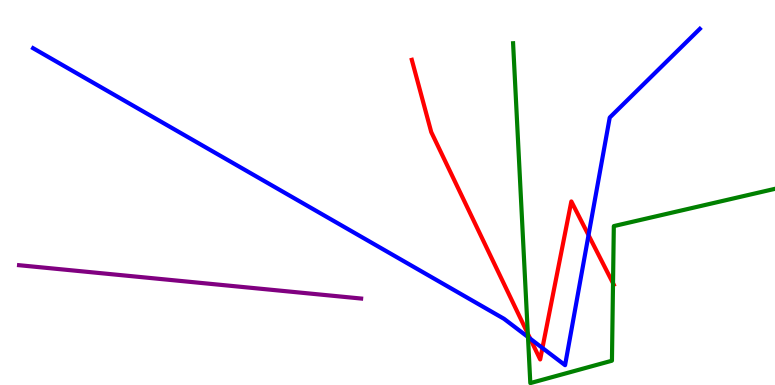[{'lines': ['blue', 'red'], 'intersections': [{'x': 6.84, 'y': 1.2}, {'x': 7.0, 'y': 0.962}, {'x': 7.59, 'y': 3.89}]}, {'lines': ['green', 'red'], 'intersections': [{'x': 6.81, 'y': 1.33}, {'x': 7.91, 'y': 2.64}]}, {'lines': ['purple', 'red'], 'intersections': []}, {'lines': ['blue', 'green'], 'intersections': [{'x': 6.81, 'y': 1.25}]}, {'lines': ['blue', 'purple'], 'intersections': []}, {'lines': ['green', 'purple'], 'intersections': []}]